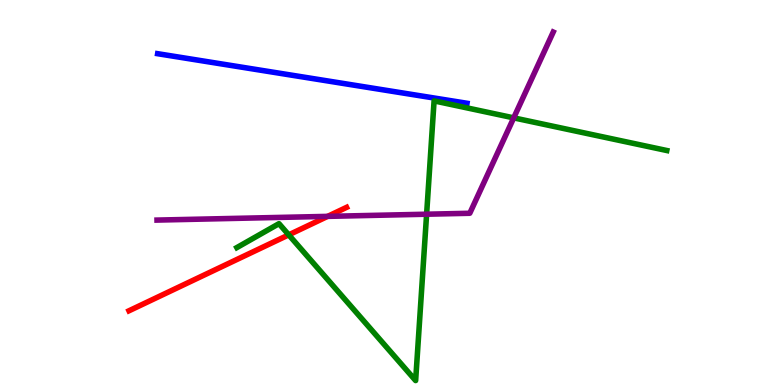[{'lines': ['blue', 'red'], 'intersections': []}, {'lines': ['green', 'red'], 'intersections': [{'x': 3.73, 'y': 3.9}]}, {'lines': ['purple', 'red'], 'intersections': [{'x': 4.23, 'y': 4.38}]}, {'lines': ['blue', 'green'], 'intersections': []}, {'lines': ['blue', 'purple'], 'intersections': []}, {'lines': ['green', 'purple'], 'intersections': [{'x': 5.5, 'y': 4.44}, {'x': 6.63, 'y': 6.94}]}]